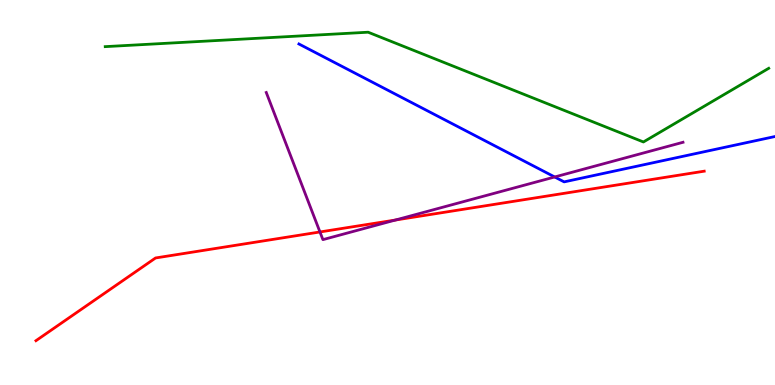[{'lines': ['blue', 'red'], 'intersections': []}, {'lines': ['green', 'red'], 'intersections': []}, {'lines': ['purple', 'red'], 'intersections': [{'x': 4.13, 'y': 3.97}, {'x': 5.1, 'y': 4.29}]}, {'lines': ['blue', 'green'], 'intersections': []}, {'lines': ['blue', 'purple'], 'intersections': [{'x': 7.16, 'y': 5.4}]}, {'lines': ['green', 'purple'], 'intersections': []}]